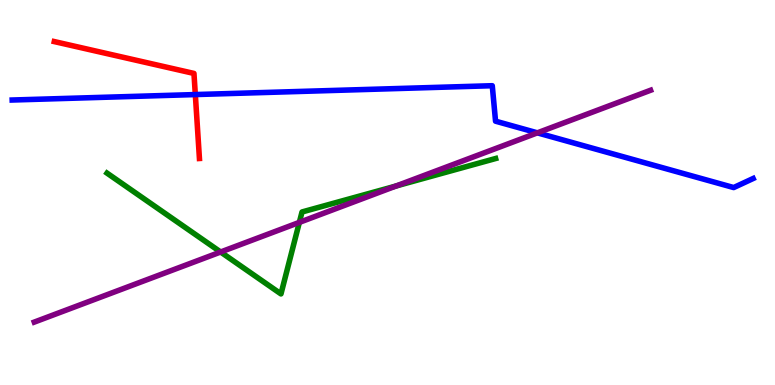[{'lines': ['blue', 'red'], 'intersections': [{'x': 2.52, 'y': 7.54}]}, {'lines': ['green', 'red'], 'intersections': []}, {'lines': ['purple', 'red'], 'intersections': []}, {'lines': ['blue', 'green'], 'intersections': []}, {'lines': ['blue', 'purple'], 'intersections': [{'x': 6.93, 'y': 6.55}]}, {'lines': ['green', 'purple'], 'intersections': [{'x': 2.85, 'y': 3.45}, {'x': 3.86, 'y': 4.22}, {'x': 5.11, 'y': 5.17}]}]